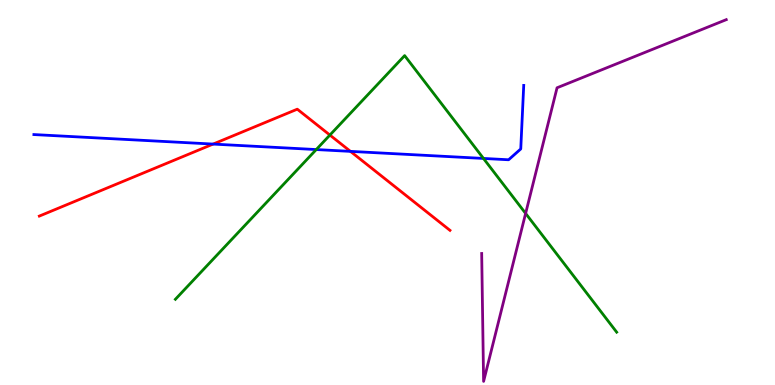[{'lines': ['blue', 'red'], 'intersections': [{'x': 2.75, 'y': 6.26}, {'x': 4.52, 'y': 6.07}]}, {'lines': ['green', 'red'], 'intersections': [{'x': 4.26, 'y': 6.49}]}, {'lines': ['purple', 'red'], 'intersections': []}, {'lines': ['blue', 'green'], 'intersections': [{'x': 4.08, 'y': 6.12}, {'x': 6.24, 'y': 5.88}]}, {'lines': ['blue', 'purple'], 'intersections': []}, {'lines': ['green', 'purple'], 'intersections': [{'x': 6.78, 'y': 4.46}]}]